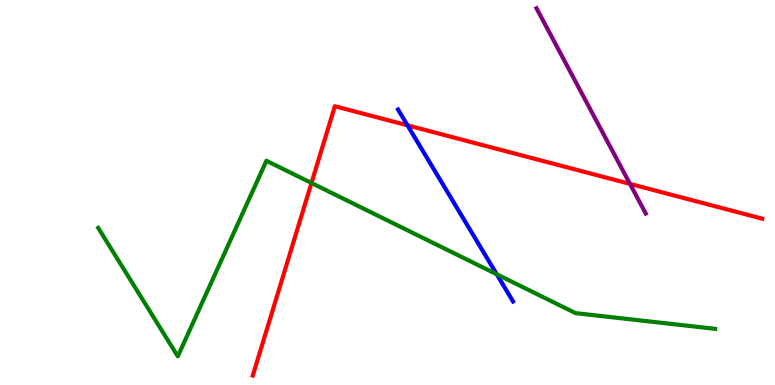[{'lines': ['blue', 'red'], 'intersections': [{'x': 5.26, 'y': 6.74}]}, {'lines': ['green', 'red'], 'intersections': [{'x': 4.02, 'y': 5.25}]}, {'lines': ['purple', 'red'], 'intersections': [{'x': 8.13, 'y': 5.22}]}, {'lines': ['blue', 'green'], 'intersections': [{'x': 6.41, 'y': 2.88}]}, {'lines': ['blue', 'purple'], 'intersections': []}, {'lines': ['green', 'purple'], 'intersections': []}]